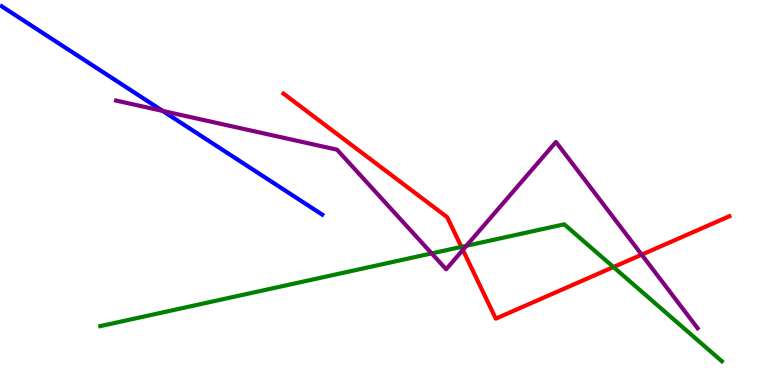[{'lines': ['blue', 'red'], 'intersections': []}, {'lines': ['green', 'red'], 'intersections': [{'x': 5.95, 'y': 3.59}, {'x': 7.92, 'y': 3.06}]}, {'lines': ['purple', 'red'], 'intersections': [{'x': 5.97, 'y': 3.51}, {'x': 8.28, 'y': 3.39}]}, {'lines': ['blue', 'green'], 'intersections': []}, {'lines': ['blue', 'purple'], 'intersections': [{'x': 2.1, 'y': 7.12}]}, {'lines': ['green', 'purple'], 'intersections': [{'x': 5.57, 'y': 3.42}, {'x': 6.02, 'y': 3.62}]}]